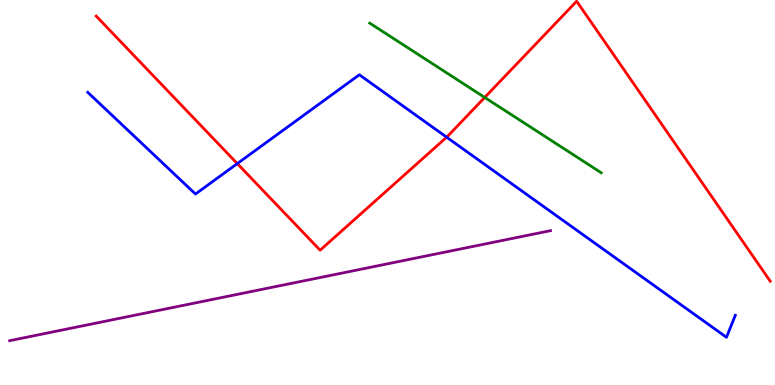[{'lines': ['blue', 'red'], 'intersections': [{'x': 3.06, 'y': 5.75}, {'x': 5.76, 'y': 6.44}]}, {'lines': ['green', 'red'], 'intersections': [{'x': 6.25, 'y': 7.47}]}, {'lines': ['purple', 'red'], 'intersections': []}, {'lines': ['blue', 'green'], 'intersections': []}, {'lines': ['blue', 'purple'], 'intersections': []}, {'lines': ['green', 'purple'], 'intersections': []}]